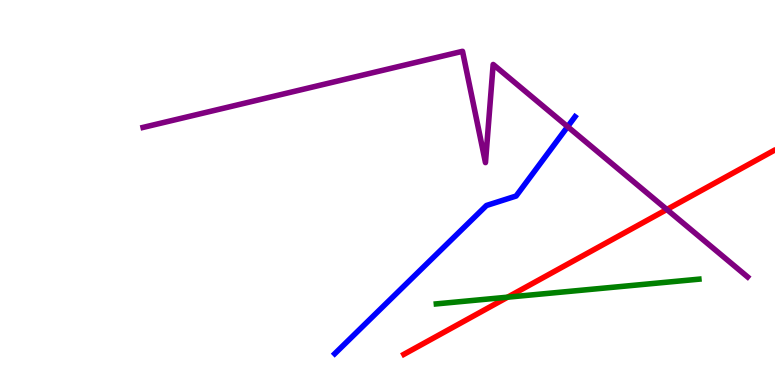[{'lines': ['blue', 'red'], 'intersections': []}, {'lines': ['green', 'red'], 'intersections': [{'x': 6.55, 'y': 2.28}]}, {'lines': ['purple', 'red'], 'intersections': [{'x': 8.6, 'y': 4.56}]}, {'lines': ['blue', 'green'], 'intersections': []}, {'lines': ['blue', 'purple'], 'intersections': [{'x': 7.32, 'y': 6.71}]}, {'lines': ['green', 'purple'], 'intersections': []}]